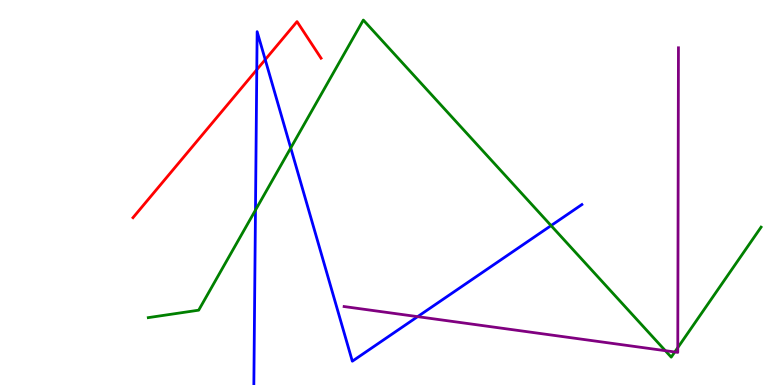[{'lines': ['blue', 'red'], 'intersections': [{'x': 3.31, 'y': 8.19}, {'x': 3.42, 'y': 8.45}]}, {'lines': ['green', 'red'], 'intersections': []}, {'lines': ['purple', 'red'], 'intersections': []}, {'lines': ['blue', 'green'], 'intersections': [{'x': 3.3, 'y': 4.54}, {'x': 3.75, 'y': 6.16}, {'x': 7.11, 'y': 4.14}]}, {'lines': ['blue', 'purple'], 'intersections': [{'x': 5.39, 'y': 1.78}]}, {'lines': ['green', 'purple'], 'intersections': [{'x': 8.58, 'y': 0.891}, {'x': 8.71, 'y': 0.858}, {'x': 8.75, 'y': 0.97}]}]